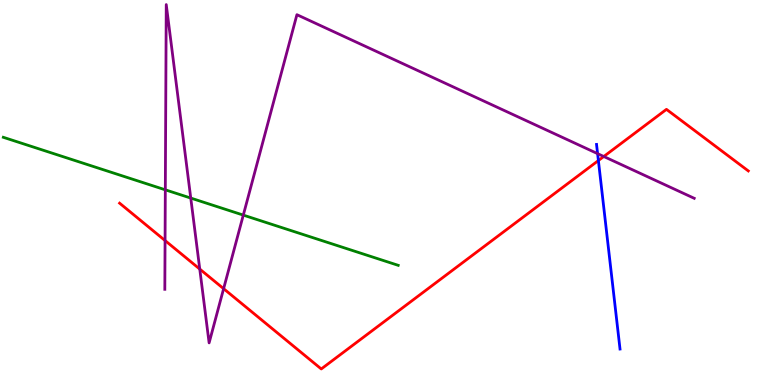[{'lines': ['blue', 'red'], 'intersections': [{'x': 7.72, 'y': 5.83}]}, {'lines': ['green', 'red'], 'intersections': []}, {'lines': ['purple', 'red'], 'intersections': [{'x': 2.13, 'y': 3.75}, {'x': 2.58, 'y': 3.01}, {'x': 2.89, 'y': 2.5}, {'x': 7.79, 'y': 5.94}]}, {'lines': ['blue', 'green'], 'intersections': []}, {'lines': ['blue', 'purple'], 'intersections': [{'x': 7.71, 'y': 6.01}]}, {'lines': ['green', 'purple'], 'intersections': [{'x': 2.13, 'y': 5.07}, {'x': 2.46, 'y': 4.86}, {'x': 3.14, 'y': 4.41}]}]